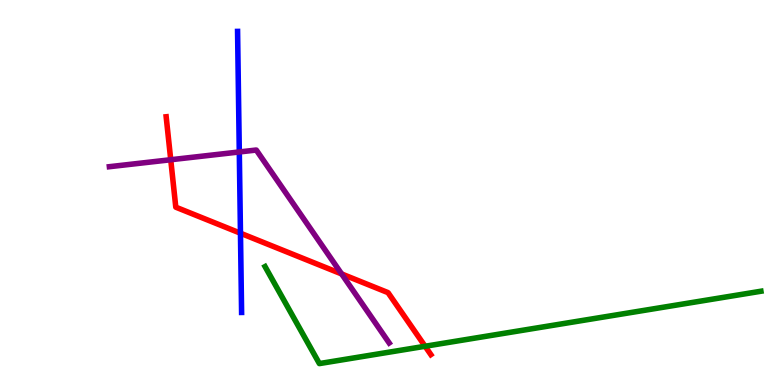[{'lines': ['blue', 'red'], 'intersections': [{'x': 3.1, 'y': 3.94}]}, {'lines': ['green', 'red'], 'intersections': [{'x': 5.49, 'y': 1.01}]}, {'lines': ['purple', 'red'], 'intersections': [{'x': 2.2, 'y': 5.85}, {'x': 4.41, 'y': 2.88}]}, {'lines': ['blue', 'green'], 'intersections': []}, {'lines': ['blue', 'purple'], 'intersections': [{'x': 3.09, 'y': 6.05}]}, {'lines': ['green', 'purple'], 'intersections': []}]